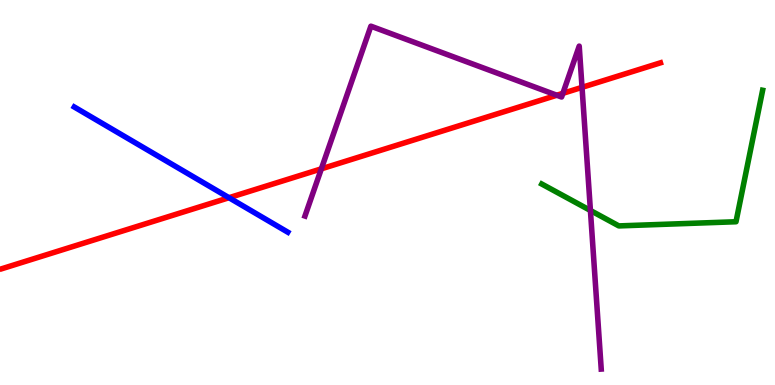[{'lines': ['blue', 'red'], 'intersections': [{'x': 2.95, 'y': 4.86}]}, {'lines': ['green', 'red'], 'intersections': []}, {'lines': ['purple', 'red'], 'intersections': [{'x': 4.15, 'y': 5.61}, {'x': 7.18, 'y': 7.53}, {'x': 7.26, 'y': 7.58}, {'x': 7.51, 'y': 7.73}]}, {'lines': ['blue', 'green'], 'intersections': []}, {'lines': ['blue', 'purple'], 'intersections': []}, {'lines': ['green', 'purple'], 'intersections': [{'x': 7.62, 'y': 4.53}]}]